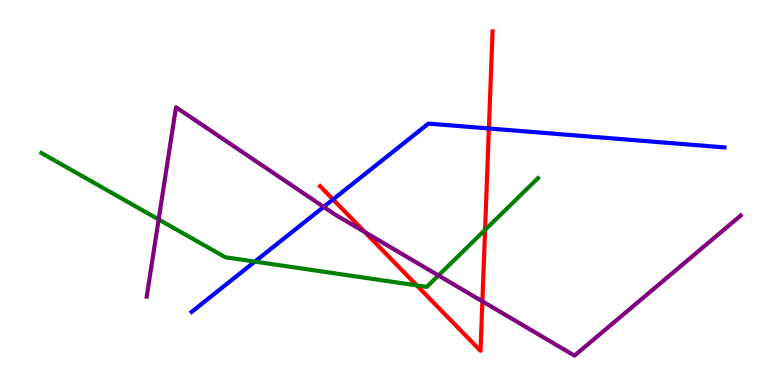[{'lines': ['blue', 'red'], 'intersections': [{'x': 4.3, 'y': 4.82}, {'x': 6.31, 'y': 6.66}]}, {'lines': ['green', 'red'], 'intersections': [{'x': 5.38, 'y': 2.59}, {'x': 6.26, 'y': 4.03}]}, {'lines': ['purple', 'red'], 'intersections': [{'x': 4.71, 'y': 3.97}, {'x': 6.22, 'y': 2.17}]}, {'lines': ['blue', 'green'], 'intersections': [{'x': 3.29, 'y': 3.21}]}, {'lines': ['blue', 'purple'], 'intersections': [{'x': 4.18, 'y': 4.63}]}, {'lines': ['green', 'purple'], 'intersections': [{'x': 2.05, 'y': 4.3}, {'x': 5.66, 'y': 2.85}]}]